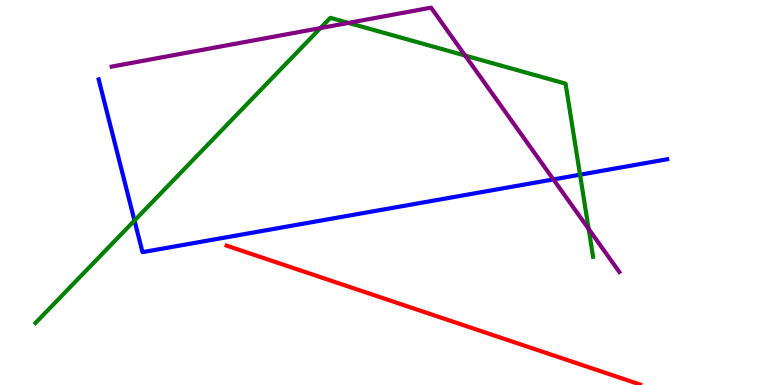[{'lines': ['blue', 'red'], 'intersections': []}, {'lines': ['green', 'red'], 'intersections': []}, {'lines': ['purple', 'red'], 'intersections': []}, {'lines': ['blue', 'green'], 'intersections': [{'x': 1.74, 'y': 4.27}, {'x': 7.48, 'y': 5.46}]}, {'lines': ['blue', 'purple'], 'intersections': [{'x': 7.14, 'y': 5.34}]}, {'lines': ['green', 'purple'], 'intersections': [{'x': 4.14, 'y': 9.27}, {'x': 4.5, 'y': 9.41}, {'x': 6.0, 'y': 8.56}, {'x': 7.6, 'y': 4.05}]}]